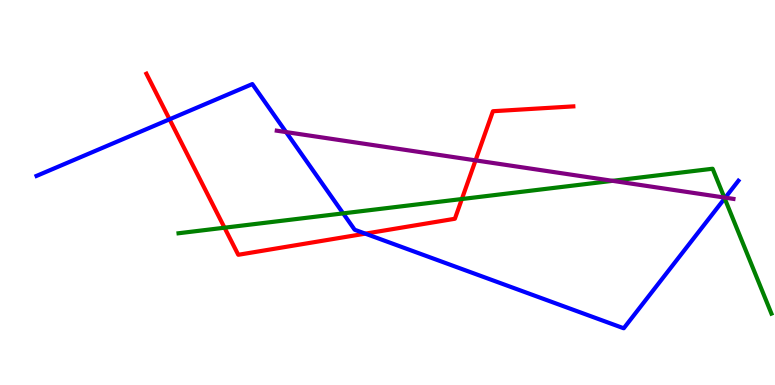[{'lines': ['blue', 'red'], 'intersections': [{'x': 2.19, 'y': 6.9}, {'x': 4.71, 'y': 3.93}]}, {'lines': ['green', 'red'], 'intersections': [{'x': 2.9, 'y': 4.09}, {'x': 5.96, 'y': 4.83}]}, {'lines': ['purple', 'red'], 'intersections': [{'x': 6.14, 'y': 5.83}]}, {'lines': ['blue', 'green'], 'intersections': [{'x': 4.43, 'y': 4.46}, {'x': 9.35, 'y': 4.85}]}, {'lines': ['blue', 'purple'], 'intersections': [{'x': 3.69, 'y': 6.57}, {'x': 9.36, 'y': 4.87}]}, {'lines': ['green', 'purple'], 'intersections': [{'x': 7.9, 'y': 5.3}, {'x': 9.35, 'y': 4.87}]}]